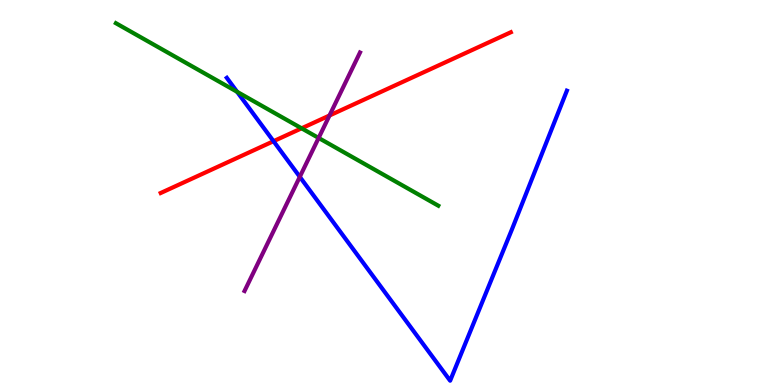[{'lines': ['blue', 'red'], 'intersections': [{'x': 3.53, 'y': 6.33}]}, {'lines': ['green', 'red'], 'intersections': [{'x': 3.89, 'y': 6.67}]}, {'lines': ['purple', 'red'], 'intersections': [{'x': 4.25, 'y': 7.0}]}, {'lines': ['blue', 'green'], 'intersections': [{'x': 3.06, 'y': 7.62}]}, {'lines': ['blue', 'purple'], 'intersections': [{'x': 3.87, 'y': 5.41}]}, {'lines': ['green', 'purple'], 'intersections': [{'x': 4.11, 'y': 6.42}]}]